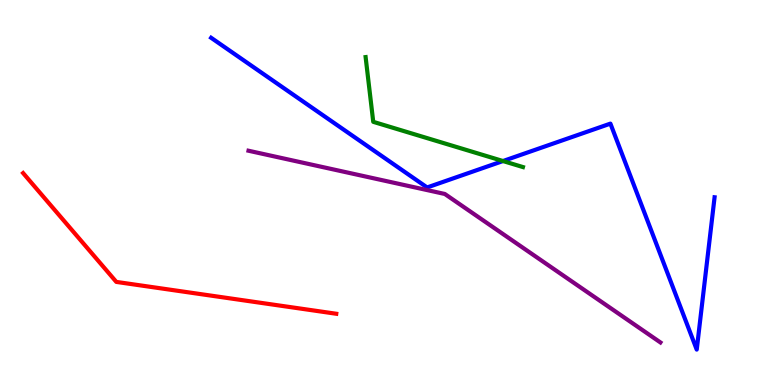[{'lines': ['blue', 'red'], 'intersections': []}, {'lines': ['green', 'red'], 'intersections': []}, {'lines': ['purple', 'red'], 'intersections': []}, {'lines': ['blue', 'green'], 'intersections': [{'x': 6.49, 'y': 5.82}]}, {'lines': ['blue', 'purple'], 'intersections': []}, {'lines': ['green', 'purple'], 'intersections': []}]